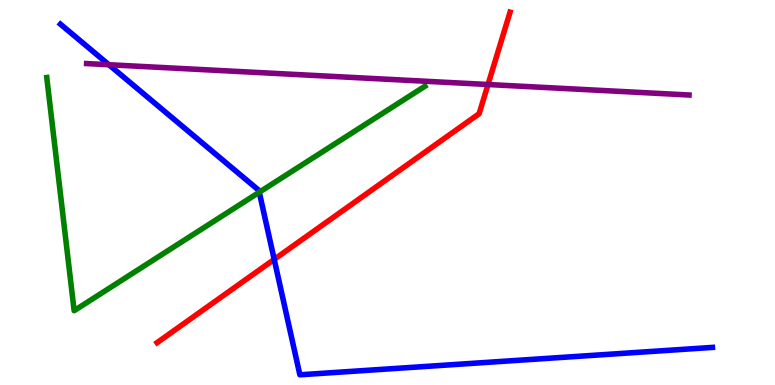[{'lines': ['blue', 'red'], 'intersections': [{'x': 3.54, 'y': 3.26}]}, {'lines': ['green', 'red'], 'intersections': []}, {'lines': ['purple', 'red'], 'intersections': [{'x': 6.3, 'y': 7.8}]}, {'lines': ['blue', 'green'], 'intersections': [{'x': 3.35, 'y': 5.01}]}, {'lines': ['blue', 'purple'], 'intersections': [{'x': 1.4, 'y': 8.32}]}, {'lines': ['green', 'purple'], 'intersections': []}]